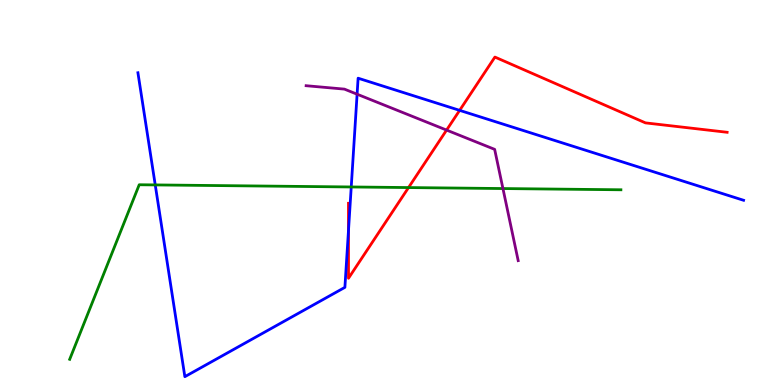[{'lines': ['blue', 'red'], 'intersections': [{'x': 4.5, 'y': 4.01}, {'x': 5.93, 'y': 7.13}]}, {'lines': ['green', 'red'], 'intersections': [{'x': 5.27, 'y': 5.13}]}, {'lines': ['purple', 'red'], 'intersections': [{'x': 5.76, 'y': 6.62}]}, {'lines': ['blue', 'green'], 'intersections': [{'x': 2.0, 'y': 5.2}, {'x': 4.53, 'y': 5.14}]}, {'lines': ['blue', 'purple'], 'intersections': [{'x': 4.61, 'y': 7.55}]}, {'lines': ['green', 'purple'], 'intersections': [{'x': 6.49, 'y': 5.1}]}]